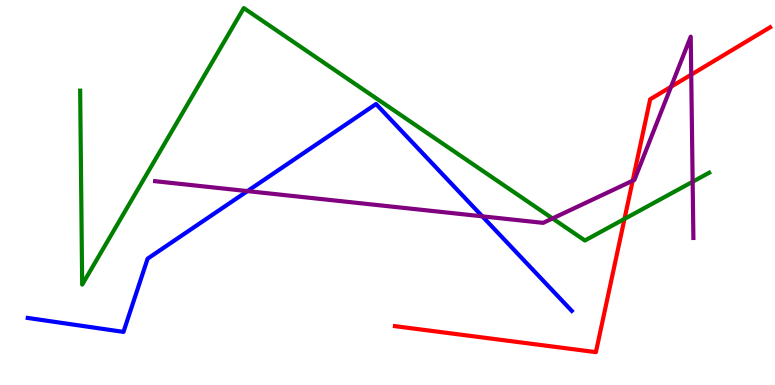[{'lines': ['blue', 'red'], 'intersections': []}, {'lines': ['green', 'red'], 'intersections': [{'x': 8.06, 'y': 4.31}]}, {'lines': ['purple', 'red'], 'intersections': [{'x': 8.16, 'y': 5.31}, {'x': 8.66, 'y': 7.75}, {'x': 8.92, 'y': 8.06}]}, {'lines': ['blue', 'green'], 'intersections': []}, {'lines': ['blue', 'purple'], 'intersections': [{'x': 3.19, 'y': 5.04}, {'x': 6.22, 'y': 4.38}]}, {'lines': ['green', 'purple'], 'intersections': [{'x': 7.13, 'y': 4.33}, {'x': 8.94, 'y': 5.28}]}]